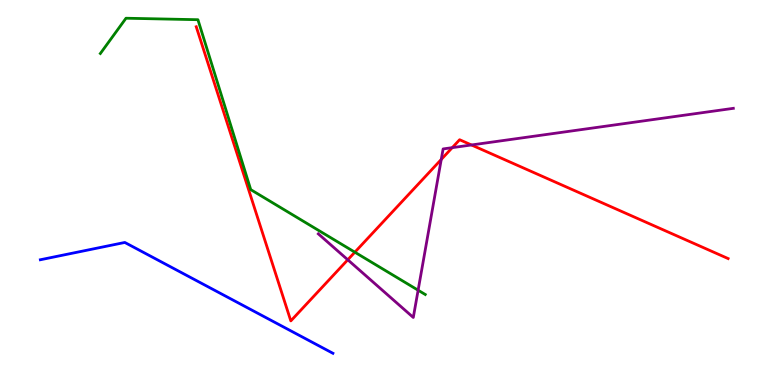[{'lines': ['blue', 'red'], 'intersections': []}, {'lines': ['green', 'red'], 'intersections': [{'x': 4.58, 'y': 3.45}]}, {'lines': ['purple', 'red'], 'intersections': [{'x': 4.49, 'y': 3.25}, {'x': 5.69, 'y': 5.86}, {'x': 5.84, 'y': 6.16}, {'x': 6.08, 'y': 6.23}]}, {'lines': ['blue', 'green'], 'intersections': []}, {'lines': ['blue', 'purple'], 'intersections': []}, {'lines': ['green', 'purple'], 'intersections': [{'x': 5.4, 'y': 2.46}]}]